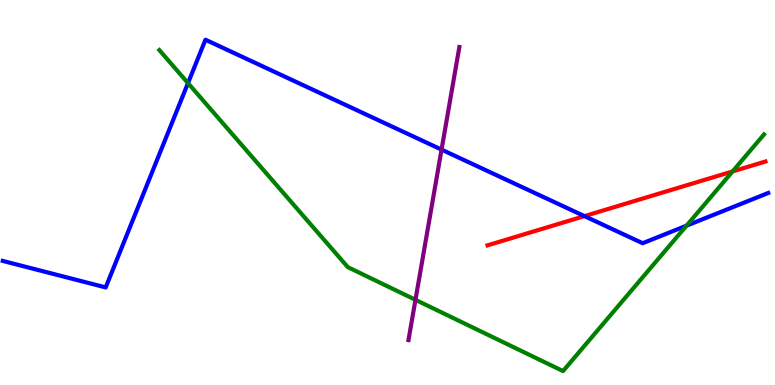[{'lines': ['blue', 'red'], 'intersections': [{'x': 7.54, 'y': 4.39}]}, {'lines': ['green', 'red'], 'intersections': [{'x': 9.45, 'y': 5.55}]}, {'lines': ['purple', 'red'], 'intersections': []}, {'lines': ['blue', 'green'], 'intersections': [{'x': 2.43, 'y': 7.84}, {'x': 8.86, 'y': 4.14}]}, {'lines': ['blue', 'purple'], 'intersections': [{'x': 5.7, 'y': 6.11}]}, {'lines': ['green', 'purple'], 'intersections': [{'x': 5.36, 'y': 2.21}]}]